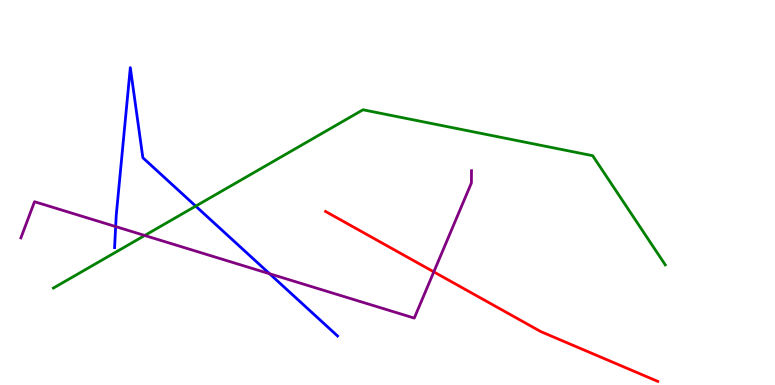[{'lines': ['blue', 'red'], 'intersections': []}, {'lines': ['green', 'red'], 'intersections': []}, {'lines': ['purple', 'red'], 'intersections': [{'x': 5.6, 'y': 2.94}]}, {'lines': ['blue', 'green'], 'intersections': [{'x': 2.53, 'y': 4.65}]}, {'lines': ['blue', 'purple'], 'intersections': [{'x': 1.49, 'y': 4.12}, {'x': 3.48, 'y': 2.89}]}, {'lines': ['green', 'purple'], 'intersections': [{'x': 1.87, 'y': 3.88}]}]